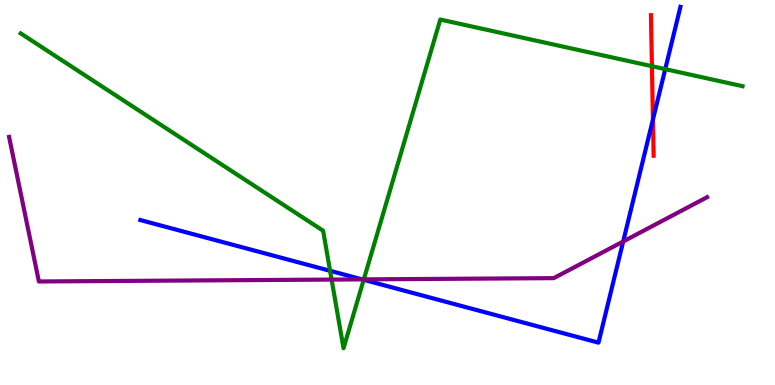[{'lines': ['blue', 'red'], 'intersections': [{'x': 8.43, 'y': 6.9}]}, {'lines': ['green', 'red'], 'intersections': [{'x': 8.41, 'y': 8.28}]}, {'lines': ['purple', 'red'], 'intersections': []}, {'lines': ['blue', 'green'], 'intersections': [{'x': 4.26, 'y': 2.97}, {'x': 4.69, 'y': 2.73}, {'x': 8.58, 'y': 8.2}]}, {'lines': ['blue', 'purple'], 'intersections': [{'x': 4.67, 'y': 2.74}, {'x': 8.04, 'y': 3.73}]}, {'lines': ['green', 'purple'], 'intersections': [{'x': 4.28, 'y': 2.74}, {'x': 4.69, 'y': 2.74}]}]